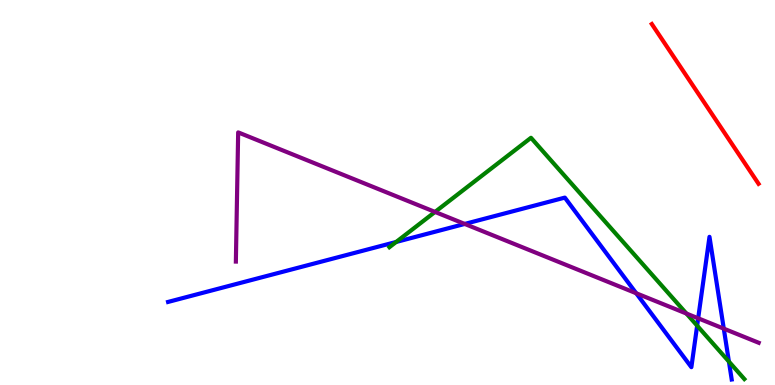[{'lines': ['blue', 'red'], 'intersections': []}, {'lines': ['green', 'red'], 'intersections': []}, {'lines': ['purple', 'red'], 'intersections': []}, {'lines': ['blue', 'green'], 'intersections': [{'x': 5.11, 'y': 3.72}, {'x': 9.0, 'y': 1.54}, {'x': 9.41, 'y': 0.608}]}, {'lines': ['blue', 'purple'], 'intersections': [{'x': 6.0, 'y': 4.18}, {'x': 8.21, 'y': 2.38}, {'x': 9.01, 'y': 1.73}, {'x': 9.34, 'y': 1.46}]}, {'lines': ['green', 'purple'], 'intersections': [{'x': 5.61, 'y': 4.5}, {'x': 8.86, 'y': 1.86}]}]